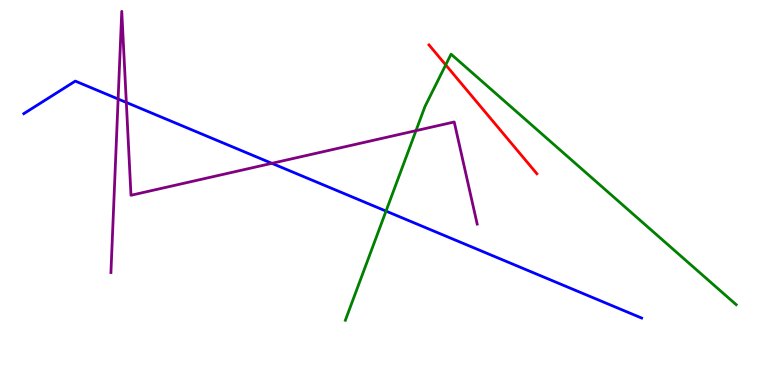[{'lines': ['blue', 'red'], 'intersections': []}, {'lines': ['green', 'red'], 'intersections': [{'x': 5.75, 'y': 8.31}]}, {'lines': ['purple', 'red'], 'intersections': []}, {'lines': ['blue', 'green'], 'intersections': [{'x': 4.98, 'y': 4.52}]}, {'lines': ['blue', 'purple'], 'intersections': [{'x': 1.52, 'y': 7.43}, {'x': 1.63, 'y': 7.34}, {'x': 3.51, 'y': 5.76}]}, {'lines': ['green', 'purple'], 'intersections': [{'x': 5.37, 'y': 6.61}]}]